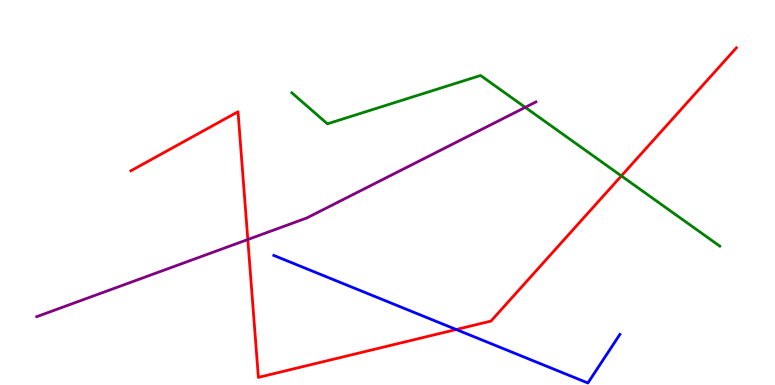[{'lines': ['blue', 'red'], 'intersections': [{'x': 5.89, 'y': 1.44}]}, {'lines': ['green', 'red'], 'intersections': [{'x': 8.02, 'y': 5.43}]}, {'lines': ['purple', 'red'], 'intersections': [{'x': 3.2, 'y': 3.78}]}, {'lines': ['blue', 'green'], 'intersections': []}, {'lines': ['blue', 'purple'], 'intersections': []}, {'lines': ['green', 'purple'], 'intersections': [{'x': 6.78, 'y': 7.21}]}]